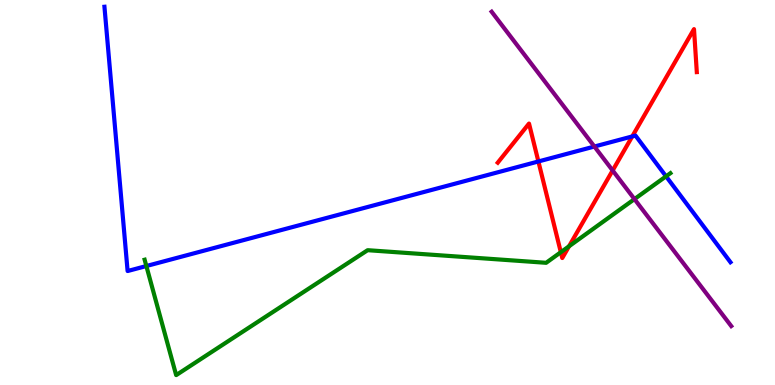[{'lines': ['blue', 'red'], 'intersections': [{'x': 6.95, 'y': 5.81}, {'x': 8.16, 'y': 6.46}]}, {'lines': ['green', 'red'], 'intersections': [{'x': 7.24, 'y': 3.45}, {'x': 7.34, 'y': 3.6}]}, {'lines': ['purple', 'red'], 'intersections': [{'x': 7.91, 'y': 5.57}]}, {'lines': ['blue', 'green'], 'intersections': [{'x': 1.89, 'y': 3.09}, {'x': 8.59, 'y': 5.42}]}, {'lines': ['blue', 'purple'], 'intersections': [{'x': 7.67, 'y': 6.19}]}, {'lines': ['green', 'purple'], 'intersections': [{'x': 8.19, 'y': 4.83}]}]